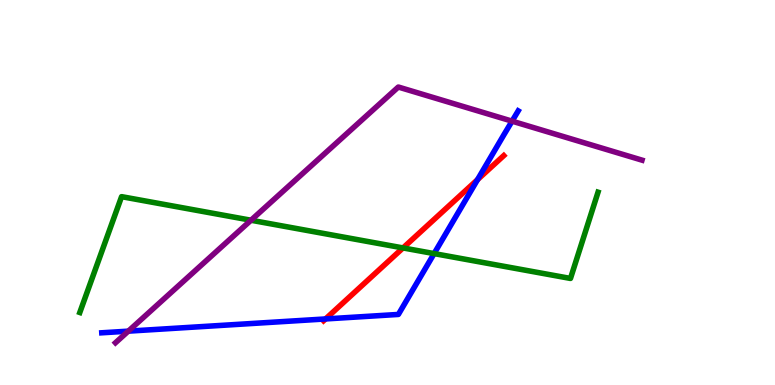[{'lines': ['blue', 'red'], 'intersections': [{'x': 4.2, 'y': 1.72}, {'x': 6.16, 'y': 5.33}]}, {'lines': ['green', 'red'], 'intersections': [{'x': 5.2, 'y': 3.56}]}, {'lines': ['purple', 'red'], 'intersections': []}, {'lines': ['blue', 'green'], 'intersections': [{'x': 5.6, 'y': 3.41}]}, {'lines': ['blue', 'purple'], 'intersections': [{'x': 1.66, 'y': 1.4}, {'x': 6.61, 'y': 6.85}]}, {'lines': ['green', 'purple'], 'intersections': [{'x': 3.24, 'y': 4.28}]}]